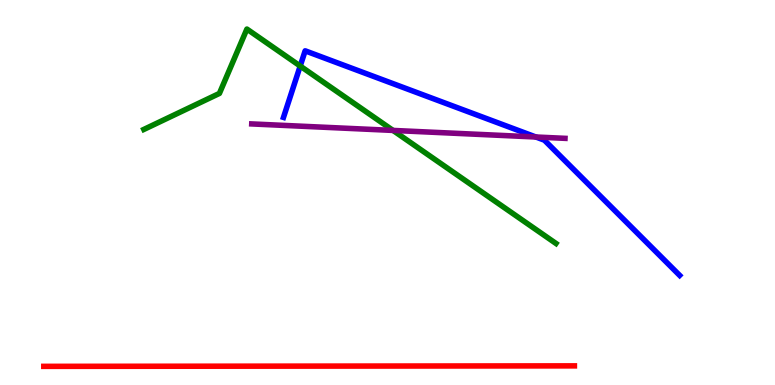[{'lines': ['blue', 'red'], 'intersections': []}, {'lines': ['green', 'red'], 'intersections': []}, {'lines': ['purple', 'red'], 'intersections': []}, {'lines': ['blue', 'green'], 'intersections': [{'x': 3.87, 'y': 8.28}]}, {'lines': ['blue', 'purple'], 'intersections': [{'x': 6.91, 'y': 6.44}]}, {'lines': ['green', 'purple'], 'intersections': [{'x': 5.07, 'y': 6.61}]}]